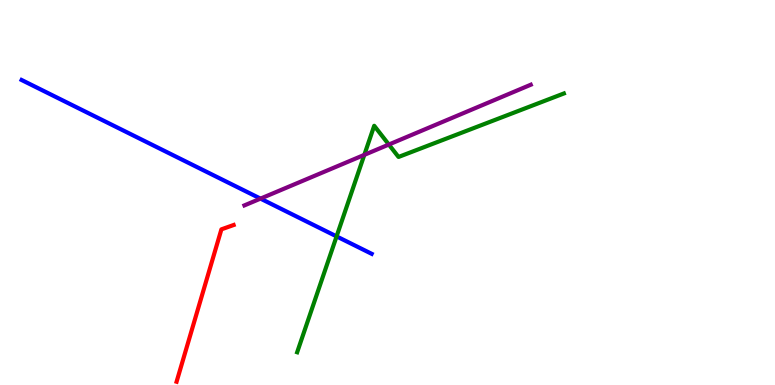[{'lines': ['blue', 'red'], 'intersections': []}, {'lines': ['green', 'red'], 'intersections': []}, {'lines': ['purple', 'red'], 'intersections': []}, {'lines': ['blue', 'green'], 'intersections': [{'x': 4.34, 'y': 3.86}]}, {'lines': ['blue', 'purple'], 'intersections': [{'x': 3.36, 'y': 4.84}]}, {'lines': ['green', 'purple'], 'intersections': [{'x': 4.7, 'y': 5.98}, {'x': 5.02, 'y': 6.25}]}]